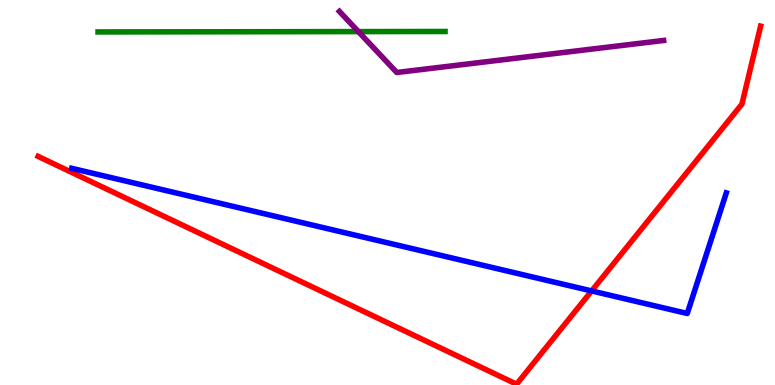[{'lines': ['blue', 'red'], 'intersections': [{'x': 7.63, 'y': 2.44}]}, {'lines': ['green', 'red'], 'intersections': []}, {'lines': ['purple', 'red'], 'intersections': []}, {'lines': ['blue', 'green'], 'intersections': []}, {'lines': ['blue', 'purple'], 'intersections': []}, {'lines': ['green', 'purple'], 'intersections': [{'x': 4.62, 'y': 9.18}]}]